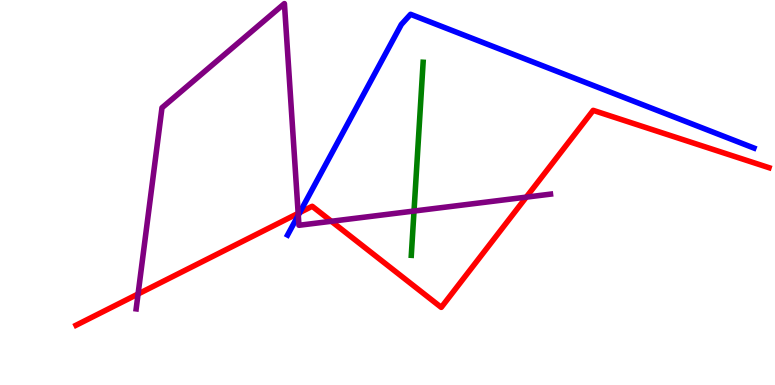[{'lines': ['blue', 'red'], 'intersections': [{'x': 3.87, 'y': 4.48}]}, {'lines': ['green', 'red'], 'intersections': []}, {'lines': ['purple', 'red'], 'intersections': [{'x': 1.78, 'y': 2.36}, {'x': 3.85, 'y': 4.46}, {'x': 4.28, 'y': 4.25}, {'x': 6.79, 'y': 4.88}]}, {'lines': ['blue', 'green'], 'intersections': []}, {'lines': ['blue', 'purple'], 'intersections': [{'x': 3.85, 'y': 4.41}]}, {'lines': ['green', 'purple'], 'intersections': [{'x': 5.34, 'y': 4.52}]}]